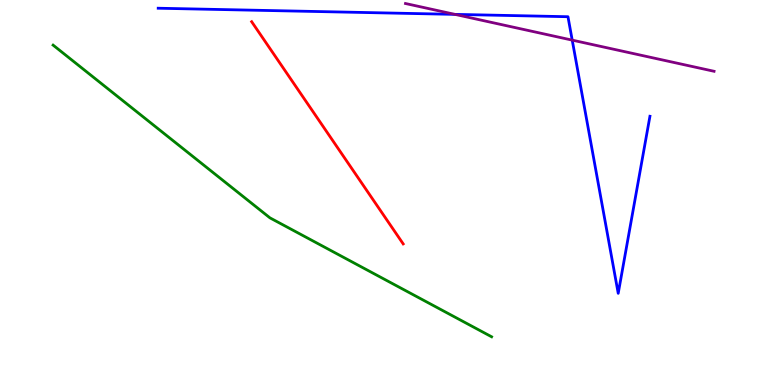[{'lines': ['blue', 'red'], 'intersections': []}, {'lines': ['green', 'red'], 'intersections': []}, {'lines': ['purple', 'red'], 'intersections': []}, {'lines': ['blue', 'green'], 'intersections': []}, {'lines': ['blue', 'purple'], 'intersections': [{'x': 5.87, 'y': 9.63}, {'x': 7.38, 'y': 8.96}]}, {'lines': ['green', 'purple'], 'intersections': []}]